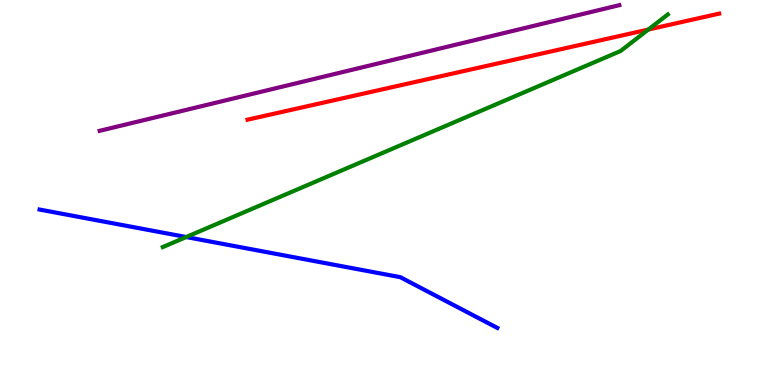[{'lines': ['blue', 'red'], 'intersections': []}, {'lines': ['green', 'red'], 'intersections': [{'x': 8.37, 'y': 9.23}]}, {'lines': ['purple', 'red'], 'intersections': []}, {'lines': ['blue', 'green'], 'intersections': [{'x': 2.4, 'y': 3.84}]}, {'lines': ['blue', 'purple'], 'intersections': []}, {'lines': ['green', 'purple'], 'intersections': []}]